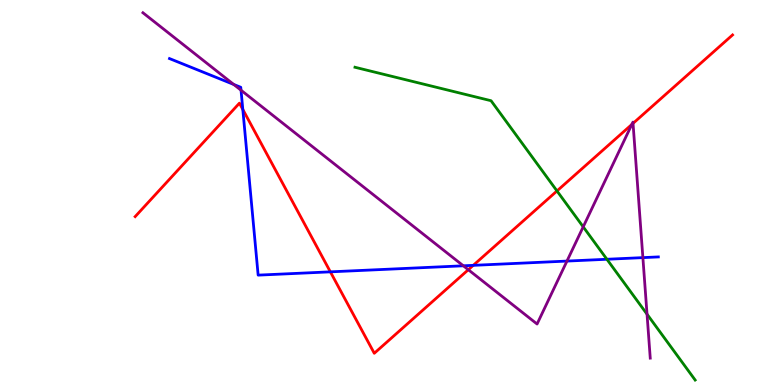[{'lines': ['blue', 'red'], 'intersections': [{'x': 3.13, 'y': 7.16}, {'x': 4.26, 'y': 2.94}, {'x': 6.11, 'y': 3.11}]}, {'lines': ['green', 'red'], 'intersections': [{'x': 7.19, 'y': 5.04}]}, {'lines': ['purple', 'red'], 'intersections': [{'x': 6.04, 'y': 2.99}, {'x': 8.15, 'y': 6.77}, {'x': 8.17, 'y': 6.8}]}, {'lines': ['blue', 'green'], 'intersections': [{'x': 7.83, 'y': 3.27}]}, {'lines': ['blue', 'purple'], 'intersections': [{'x': 3.02, 'y': 7.81}, {'x': 3.11, 'y': 7.66}, {'x': 5.98, 'y': 3.1}, {'x': 7.32, 'y': 3.22}, {'x': 8.3, 'y': 3.31}]}, {'lines': ['green', 'purple'], 'intersections': [{'x': 7.53, 'y': 4.11}, {'x': 8.35, 'y': 1.84}]}]